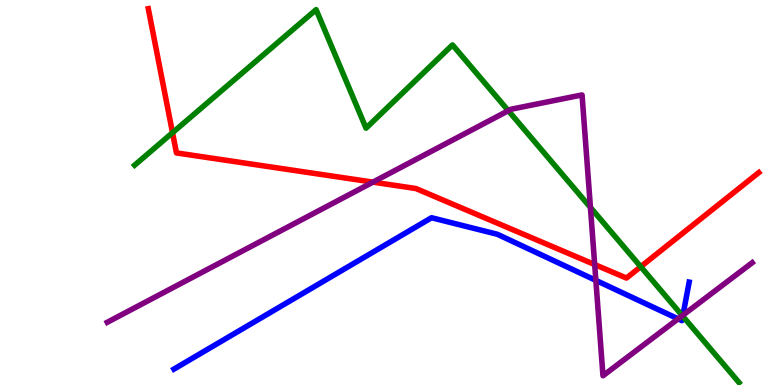[{'lines': ['blue', 'red'], 'intersections': []}, {'lines': ['green', 'red'], 'intersections': [{'x': 2.23, 'y': 6.55}, {'x': 8.27, 'y': 3.07}]}, {'lines': ['purple', 'red'], 'intersections': [{'x': 4.81, 'y': 5.27}, {'x': 7.67, 'y': 3.13}]}, {'lines': ['blue', 'green'], 'intersections': [{'x': 8.81, 'y': 1.79}]}, {'lines': ['blue', 'purple'], 'intersections': [{'x': 7.69, 'y': 2.72}, {'x': 8.75, 'y': 1.72}, {'x': 8.81, 'y': 1.81}]}, {'lines': ['green', 'purple'], 'intersections': [{'x': 6.56, 'y': 7.12}, {'x': 7.62, 'y': 4.61}, {'x': 8.8, 'y': 1.8}]}]